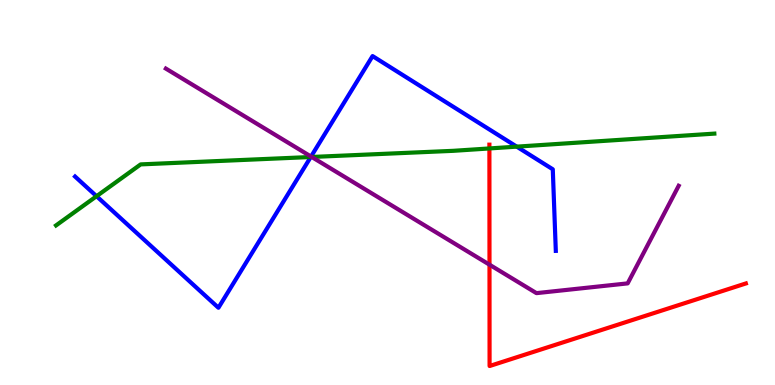[{'lines': ['blue', 'red'], 'intersections': []}, {'lines': ['green', 'red'], 'intersections': [{'x': 6.31, 'y': 6.14}]}, {'lines': ['purple', 'red'], 'intersections': [{'x': 6.32, 'y': 3.13}]}, {'lines': ['blue', 'green'], 'intersections': [{'x': 1.25, 'y': 4.9}, {'x': 4.01, 'y': 5.92}, {'x': 6.67, 'y': 6.19}]}, {'lines': ['blue', 'purple'], 'intersections': [{'x': 4.01, 'y': 5.93}]}, {'lines': ['green', 'purple'], 'intersections': [{'x': 4.02, 'y': 5.92}]}]